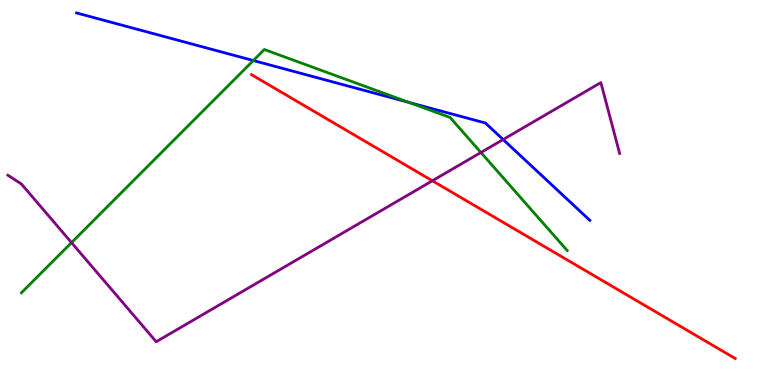[{'lines': ['blue', 'red'], 'intersections': []}, {'lines': ['green', 'red'], 'intersections': []}, {'lines': ['purple', 'red'], 'intersections': [{'x': 5.58, 'y': 5.3}]}, {'lines': ['blue', 'green'], 'intersections': [{'x': 3.27, 'y': 8.43}, {'x': 5.28, 'y': 7.34}]}, {'lines': ['blue', 'purple'], 'intersections': [{'x': 6.49, 'y': 6.38}]}, {'lines': ['green', 'purple'], 'intersections': [{'x': 0.923, 'y': 3.7}, {'x': 6.21, 'y': 6.04}]}]